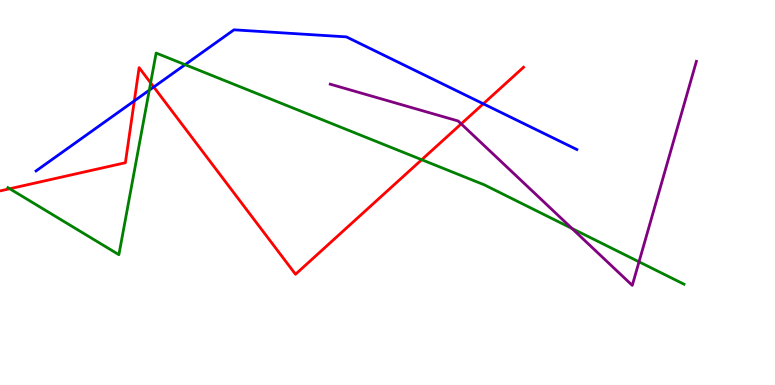[{'lines': ['blue', 'red'], 'intersections': [{'x': 1.73, 'y': 7.38}, {'x': 1.98, 'y': 7.74}, {'x': 6.24, 'y': 7.3}]}, {'lines': ['green', 'red'], 'intersections': [{'x': 0.126, 'y': 5.1}, {'x': 1.94, 'y': 7.85}, {'x': 5.44, 'y': 5.85}]}, {'lines': ['purple', 'red'], 'intersections': [{'x': 5.95, 'y': 6.78}]}, {'lines': ['blue', 'green'], 'intersections': [{'x': 1.93, 'y': 7.66}, {'x': 2.39, 'y': 8.32}]}, {'lines': ['blue', 'purple'], 'intersections': []}, {'lines': ['green', 'purple'], 'intersections': [{'x': 7.38, 'y': 4.07}, {'x': 8.25, 'y': 3.2}]}]